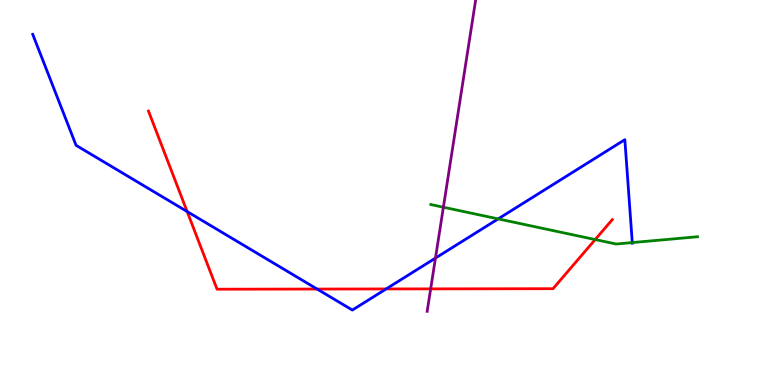[{'lines': ['blue', 'red'], 'intersections': [{'x': 2.41, 'y': 4.51}, {'x': 4.09, 'y': 2.49}, {'x': 4.98, 'y': 2.5}]}, {'lines': ['green', 'red'], 'intersections': [{'x': 7.68, 'y': 3.78}]}, {'lines': ['purple', 'red'], 'intersections': [{'x': 5.56, 'y': 2.5}]}, {'lines': ['blue', 'green'], 'intersections': [{'x': 6.43, 'y': 4.31}, {'x': 8.16, 'y': 3.7}]}, {'lines': ['blue', 'purple'], 'intersections': [{'x': 5.62, 'y': 3.3}]}, {'lines': ['green', 'purple'], 'intersections': [{'x': 5.72, 'y': 4.62}]}]